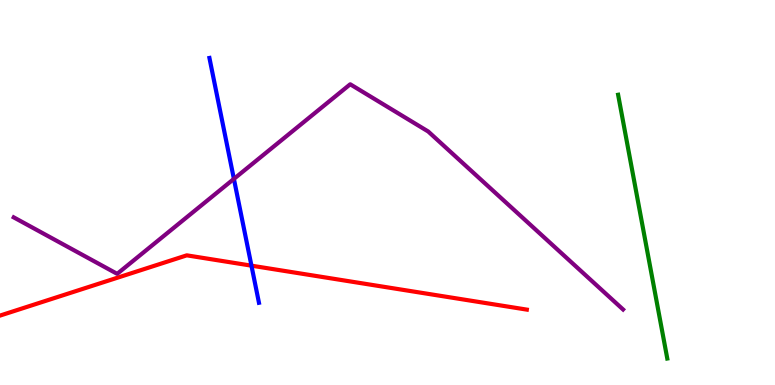[{'lines': ['blue', 'red'], 'intersections': [{'x': 3.24, 'y': 3.1}]}, {'lines': ['green', 'red'], 'intersections': []}, {'lines': ['purple', 'red'], 'intersections': []}, {'lines': ['blue', 'green'], 'intersections': []}, {'lines': ['blue', 'purple'], 'intersections': [{'x': 3.02, 'y': 5.35}]}, {'lines': ['green', 'purple'], 'intersections': []}]